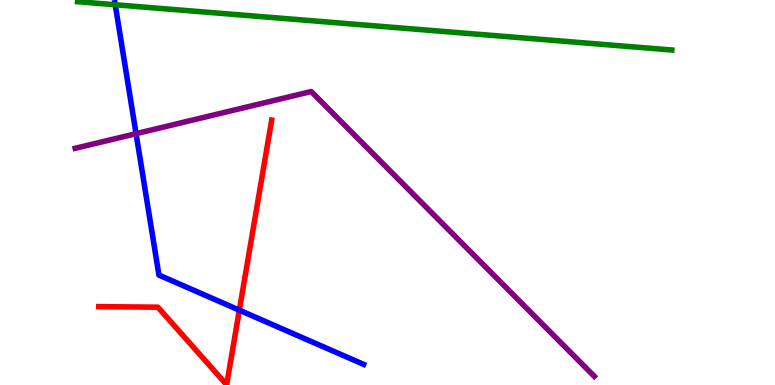[{'lines': ['blue', 'red'], 'intersections': [{'x': 3.09, 'y': 1.94}]}, {'lines': ['green', 'red'], 'intersections': []}, {'lines': ['purple', 'red'], 'intersections': []}, {'lines': ['blue', 'green'], 'intersections': [{'x': 1.49, 'y': 9.88}]}, {'lines': ['blue', 'purple'], 'intersections': [{'x': 1.76, 'y': 6.53}]}, {'lines': ['green', 'purple'], 'intersections': []}]